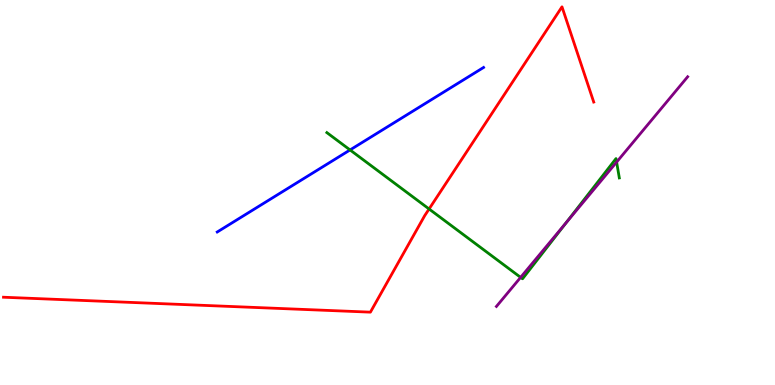[{'lines': ['blue', 'red'], 'intersections': []}, {'lines': ['green', 'red'], 'intersections': [{'x': 5.54, 'y': 4.57}]}, {'lines': ['purple', 'red'], 'intersections': []}, {'lines': ['blue', 'green'], 'intersections': [{'x': 4.52, 'y': 6.11}]}, {'lines': ['blue', 'purple'], 'intersections': []}, {'lines': ['green', 'purple'], 'intersections': [{'x': 6.72, 'y': 2.8}, {'x': 7.31, 'y': 4.22}, {'x': 7.96, 'y': 5.79}]}]